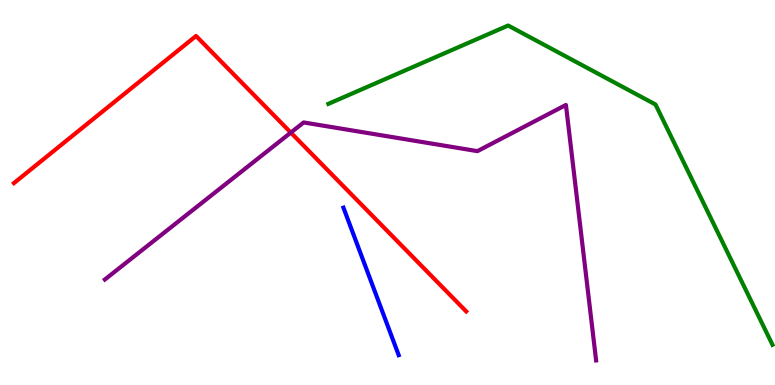[{'lines': ['blue', 'red'], 'intersections': []}, {'lines': ['green', 'red'], 'intersections': []}, {'lines': ['purple', 'red'], 'intersections': [{'x': 3.75, 'y': 6.56}]}, {'lines': ['blue', 'green'], 'intersections': []}, {'lines': ['blue', 'purple'], 'intersections': []}, {'lines': ['green', 'purple'], 'intersections': []}]